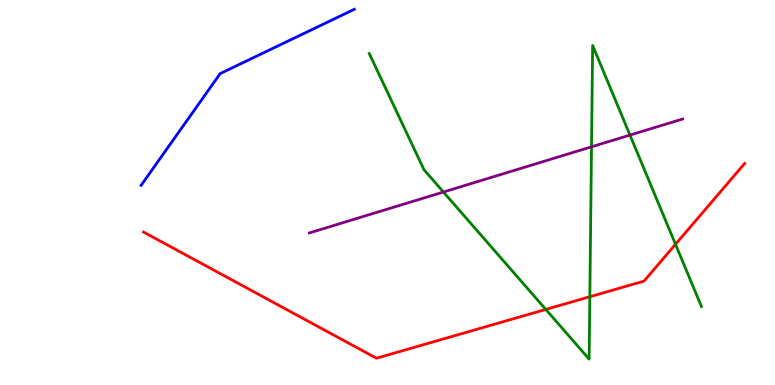[{'lines': ['blue', 'red'], 'intersections': []}, {'lines': ['green', 'red'], 'intersections': [{'x': 7.04, 'y': 1.96}, {'x': 7.61, 'y': 2.29}, {'x': 8.72, 'y': 3.65}]}, {'lines': ['purple', 'red'], 'intersections': []}, {'lines': ['blue', 'green'], 'intersections': []}, {'lines': ['blue', 'purple'], 'intersections': []}, {'lines': ['green', 'purple'], 'intersections': [{'x': 5.72, 'y': 5.01}, {'x': 7.63, 'y': 6.19}, {'x': 8.13, 'y': 6.49}]}]